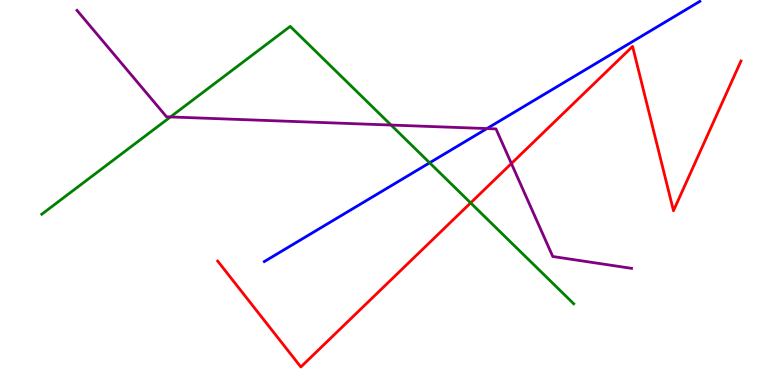[{'lines': ['blue', 'red'], 'intersections': []}, {'lines': ['green', 'red'], 'intersections': [{'x': 6.07, 'y': 4.73}]}, {'lines': ['purple', 'red'], 'intersections': [{'x': 6.6, 'y': 5.75}]}, {'lines': ['blue', 'green'], 'intersections': [{'x': 5.54, 'y': 5.77}]}, {'lines': ['blue', 'purple'], 'intersections': [{'x': 6.28, 'y': 6.66}]}, {'lines': ['green', 'purple'], 'intersections': [{'x': 2.2, 'y': 6.96}, {'x': 5.05, 'y': 6.75}]}]